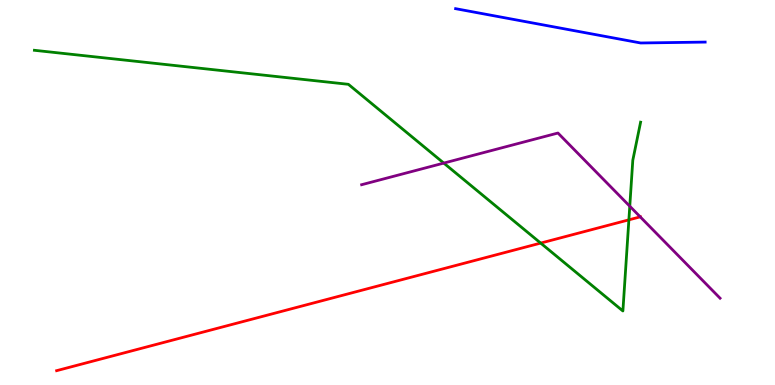[{'lines': ['blue', 'red'], 'intersections': []}, {'lines': ['green', 'red'], 'intersections': [{'x': 6.98, 'y': 3.69}, {'x': 8.11, 'y': 4.29}]}, {'lines': ['purple', 'red'], 'intersections': [{'x': 8.26, 'y': 4.37}]}, {'lines': ['blue', 'green'], 'intersections': []}, {'lines': ['blue', 'purple'], 'intersections': []}, {'lines': ['green', 'purple'], 'intersections': [{'x': 5.73, 'y': 5.76}, {'x': 8.13, 'y': 4.64}]}]